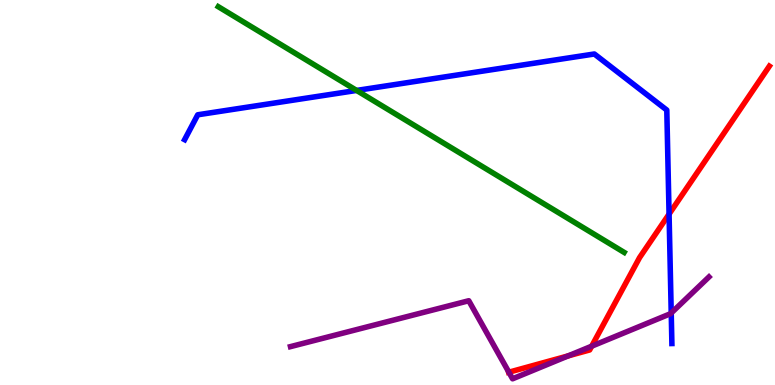[{'lines': ['blue', 'red'], 'intersections': [{'x': 8.63, 'y': 4.44}]}, {'lines': ['green', 'red'], 'intersections': []}, {'lines': ['purple', 'red'], 'intersections': [{'x': 6.57, 'y': 0.332}, {'x': 7.33, 'y': 0.757}, {'x': 7.63, 'y': 1.01}]}, {'lines': ['blue', 'green'], 'intersections': [{'x': 4.6, 'y': 7.65}]}, {'lines': ['blue', 'purple'], 'intersections': [{'x': 8.66, 'y': 1.87}]}, {'lines': ['green', 'purple'], 'intersections': []}]